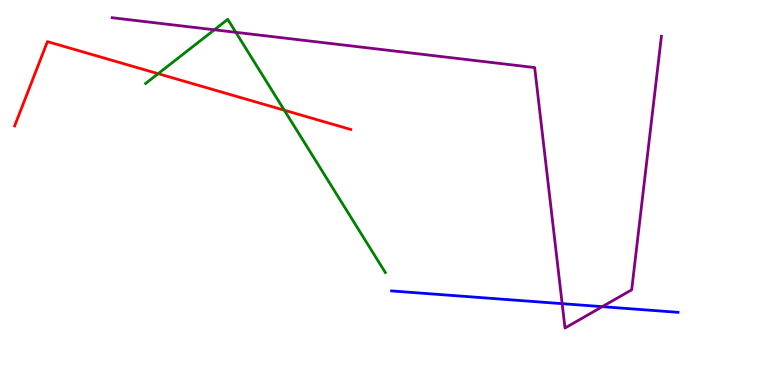[{'lines': ['blue', 'red'], 'intersections': []}, {'lines': ['green', 'red'], 'intersections': [{'x': 2.04, 'y': 8.09}, {'x': 3.67, 'y': 7.14}]}, {'lines': ['purple', 'red'], 'intersections': []}, {'lines': ['blue', 'green'], 'intersections': []}, {'lines': ['blue', 'purple'], 'intersections': [{'x': 7.25, 'y': 2.11}, {'x': 7.77, 'y': 2.03}]}, {'lines': ['green', 'purple'], 'intersections': [{'x': 2.77, 'y': 9.23}, {'x': 3.04, 'y': 9.16}]}]